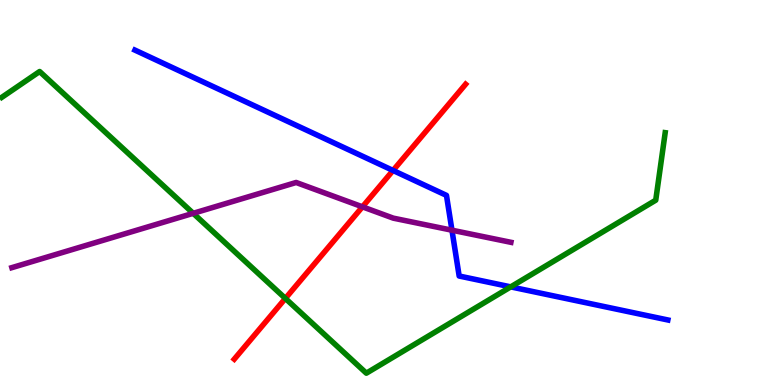[{'lines': ['blue', 'red'], 'intersections': [{'x': 5.07, 'y': 5.57}]}, {'lines': ['green', 'red'], 'intersections': [{'x': 3.68, 'y': 2.25}]}, {'lines': ['purple', 'red'], 'intersections': [{'x': 4.68, 'y': 4.63}]}, {'lines': ['blue', 'green'], 'intersections': [{'x': 6.59, 'y': 2.55}]}, {'lines': ['blue', 'purple'], 'intersections': [{'x': 5.83, 'y': 4.02}]}, {'lines': ['green', 'purple'], 'intersections': [{'x': 2.49, 'y': 4.46}]}]